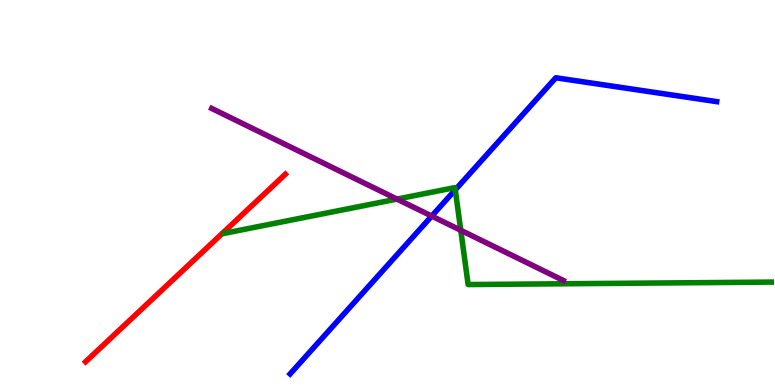[{'lines': ['blue', 'red'], 'intersections': []}, {'lines': ['green', 'red'], 'intersections': []}, {'lines': ['purple', 'red'], 'intersections': []}, {'lines': ['blue', 'green'], 'intersections': [{'x': 5.87, 'y': 5.07}]}, {'lines': ['blue', 'purple'], 'intersections': [{'x': 5.57, 'y': 4.39}]}, {'lines': ['green', 'purple'], 'intersections': [{'x': 5.12, 'y': 4.83}, {'x': 5.95, 'y': 4.02}]}]